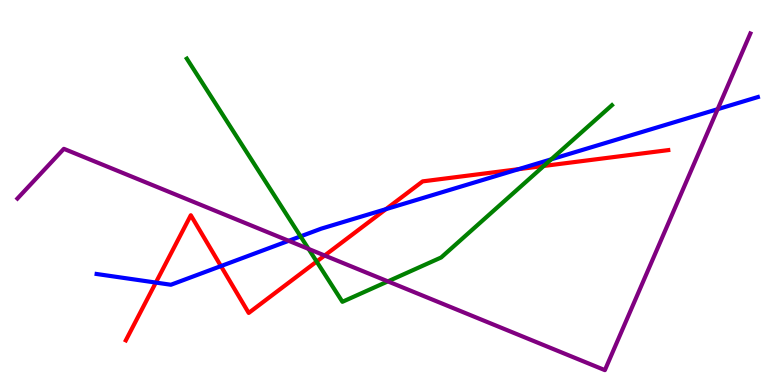[{'lines': ['blue', 'red'], 'intersections': [{'x': 2.01, 'y': 2.66}, {'x': 2.85, 'y': 3.09}, {'x': 4.98, 'y': 4.57}, {'x': 6.69, 'y': 5.61}]}, {'lines': ['green', 'red'], 'intersections': [{'x': 4.09, 'y': 3.21}, {'x': 7.02, 'y': 5.69}]}, {'lines': ['purple', 'red'], 'intersections': [{'x': 4.19, 'y': 3.36}]}, {'lines': ['blue', 'green'], 'intersections': [{'x': 3.88, 'y': 3.86}, {'x': 7.11, 'y': 5.86}]}, {'lines': ['blue', 'purple'], 'intersections': [{'x': 3.73, 'y': 3.75}, {'x': 9.26, 'y': 7.16}]}, {'lines': ['green', 'purple'], 'intersections': [{'x': 3.98, 'y': 3.53}, {'x': 5.01, 'y': 2.69}]}]